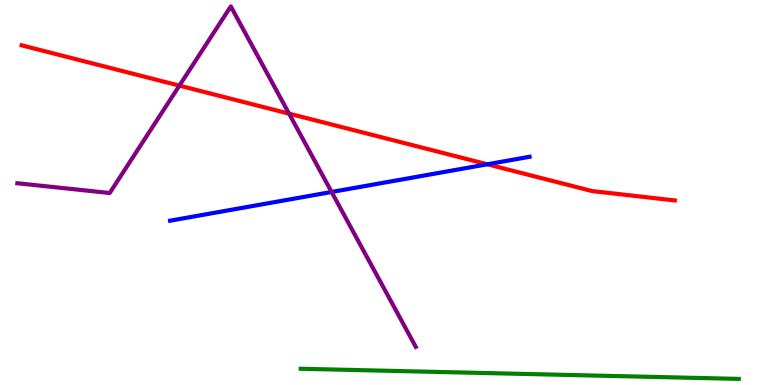[{'lines': ['blue', 'red'], 'intersections': [{'x': 6.29, 'y': 5.73}]}, {'lines': ['green', 'red'], 'intersections': []}, {'lines': ['purple', 'red'], 'intersections': [{'x': 2.31, 'y': 7.78}, {'x': 3.73, 'y': 7.05}]}, {'lines': ['blue', 'green'], 'intersections': []}, {'lines': ['blue', 'purple'], 'intersections': [{'x': 4.28, 'y': 5.01}]}, {'lines': ['green', 'purple'], 'intersections': []}]